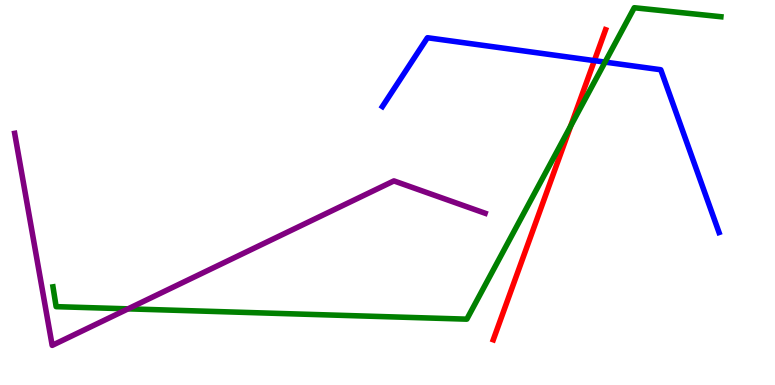[{'lines': ['blue', 'red'], 'intersections': [{'x': 7.67, 'y': 8.43}]}, {'lines': ['green', 'red'], 'intersections': [{'x': 7.36, 'y': 6.73}]}, {'lines': ['purple', 'red'], 'intersections': []}, {'lines': ['blue', 'green'], 'intersections': [{'x': 7.81, 'y': 8.39}]}, {'lines': ['blue', 'purple'], 'intersections': []}, {'lines': ['green', 'purple'], 'intersections': [{'x': 1.65, 'y': 1.98}]}]